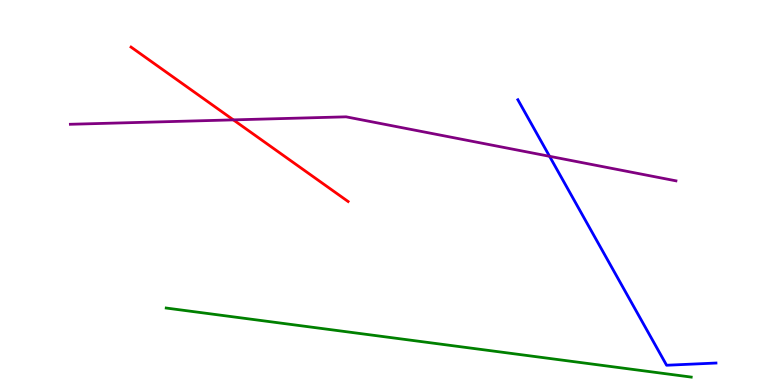[{'lines': ['blue', 'red'], 'intersections': []}, {'lines': ['green', 'red'], 'intersections': []}, {'lines': ['purple', 'red'], 'intersections': [{'x': 3.01, 'y': 6.89}]}, {'lines': ['blue', 'green'], 'intersections': []}, {'lines': ['blue', 'purple'], 'intersections': [{'x': 7.09, 'y': 5.94}]}, {'lines': ['green', 'purple'], 'intersections': []}]